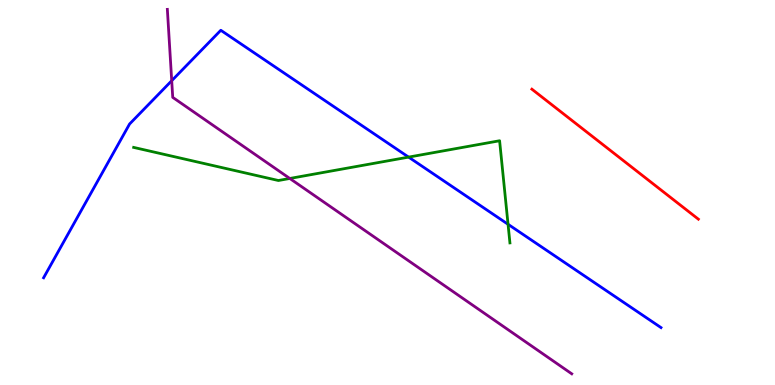[{'lines': ['blue', 'red'], 'intersections': []}, {'lines': ['green', 'red'], 'intersections': []}, {'lines': ['purple', 'red'], 'intersections': []}, {'lines': ['blue', 'green'], 'intersections': [{'x': 5.27, 'y': 5.92}, {'x': 6.56, 'y': 4.17}]}, {'lines': ['blue', 'purple'], 'intersections': [{'x': 2.22, 'y': 7.9}]}, {'lines': ['green', 'purple'], 'intersections': [{'x': 3.74, 'y': 5.36}]}]